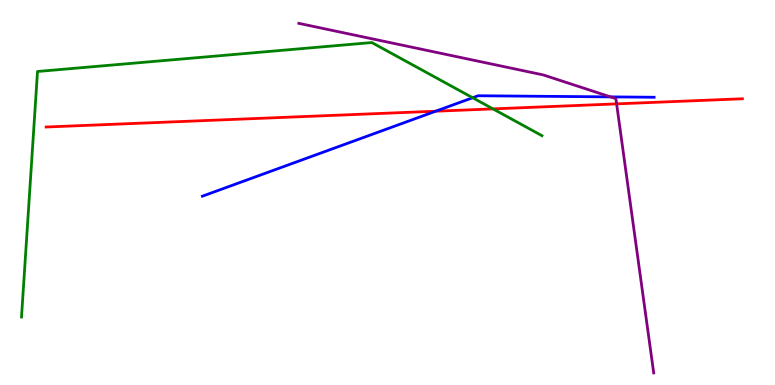[{'lines': ['blue', 'red'], 'intersections': [{'x': 5.62, 'y': 7.11}]}, {'lines': ['green', 'red'], 'intersections': [{'x': 6.36, 'y': 7.17}]}, {'lines': ['purple', 'red'], 'intersections': [{'x': 7.96, 'y': 7.3}]}, {'lines': ['blue', 'green'], 'intersections': [{'x': 6.1, 'y': 7.46}]}, {'lines': ['blue', 'purple'], 'intersections': [{'x': 7.88, 'y': 7.48}]}, {'lines': ['green', 'purple'], 'intersections': []}]